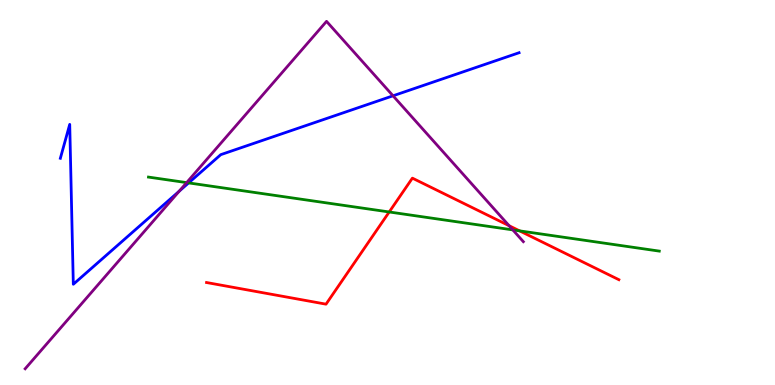[{'lines': ['blue', 'red'], 'intersections': []}, {'lines': ['green', 'red'], 'intersections': [{'x': 5.02, 'y': 4.49}, {'x': 6.7, 'y': 4.0}]}, {'lines': ['purple', 'red'], 'intersections': [{'x': 6.57, 'y': 4.14}]}, {'lines': ['blue', 'green'], 'intersections': [{'x': 2.43, 'y': 5.25}]}, {'lines': ['blue', 'purple'], 'intersections': [{'x': 2.31, 'y': 5.03}, {'x': 5.07, 'y': 7.51}]}, {'lines': ['green', 'purple'], 'intersections': [{'x': 2.41, 'y': 5.26}, {'x': 6.62, 'y': 4.03}]}]